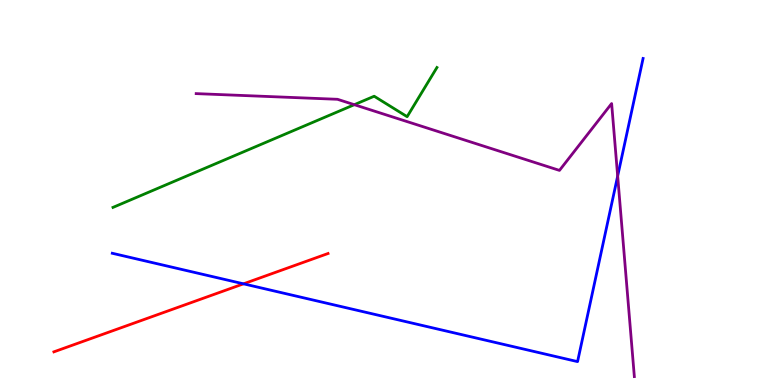[{'lines': ['blue', 'red'], 'intersections': [{'x': 3.14, 'y': 2.63}]}, {'lines': ['green', 'red'], 'intersections': []}, {'lines': ['purple', 'red'], 'intersections': []}, {'lines': ['blue', 'green'], 'intersections': []}, {'lines': ['blue', 'purple'], 'intersections': [{'x': 7.97, 'y': 5.43}]}, {'lines': ['green', 'purple'], 'intersections': [{'x': 4.57, 'y': 7.28}]}]